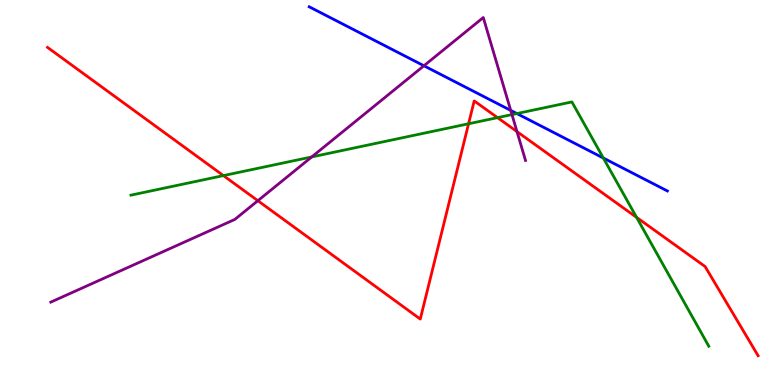[{'lines': ['blue', 'red'], 'intersections': []}, {'lines': ['green', 'red'], 'intersections': [{'x': 2.88, 'y': 5.44}, {'x': 6.05, 'y': 6.79}, {'x': 6.42, 'y': 6.94}, {'x': 8.21, 'y': 4.35}]}, {'lines': ['purple', 'red'], 'intersections': [{'x': 3.33, 'y': 4.79}, {'x': 6.67, 'y': 6.58}]}, {'lines': ['blue', 'green'], 'intersections': [{'x': 6.67, 'y': 7.05}, {'x': 7.78, 'y': 5.9}]}, {'lines': ['blue', 'purple'], 'intersections': [{'x': 5.47, 'y': 8.29}, {'x': 6.59, 'y': 7.13}]}, {'lines': ['green', 'purple'], 'intersections': [{'x': 4.02, 'y': 5.92}, {'x': 6.61, 'y': 7.02}]}]